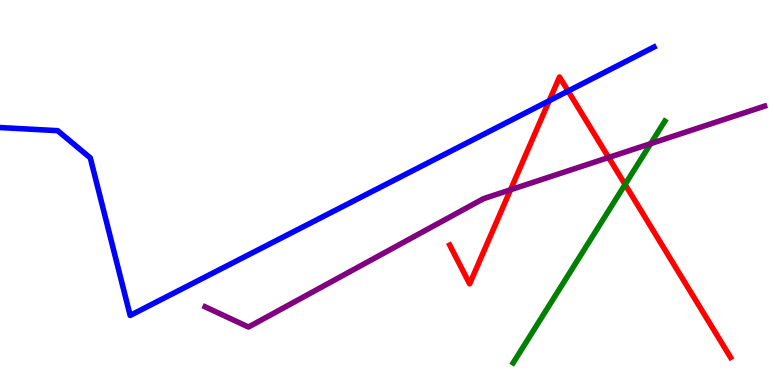[{'lines': ['blue', 'red'], 'intersections': [{'x': 7.09, 'y': 7.38}, {'x': 7.33, 'y': 7.63}]}, {'lines': ['green', 'red'], 'intersections': [{'x': 8.07, 'y': 5.21}]}, {'lines': ['purple', 'red'], 'intersections': [{'x': 6.59, 'y': 5.07}, {'x': 7.85, 'y': 5.91}]}, {'lines': ['blue', 'green'], 'intersections': []}, {'lines': ['blue', 'purple'], 'intersections': []}, {'lines': ['green', 'purple'], 'intersections': [{'x': 8.4, 'y': 6.27}]}]